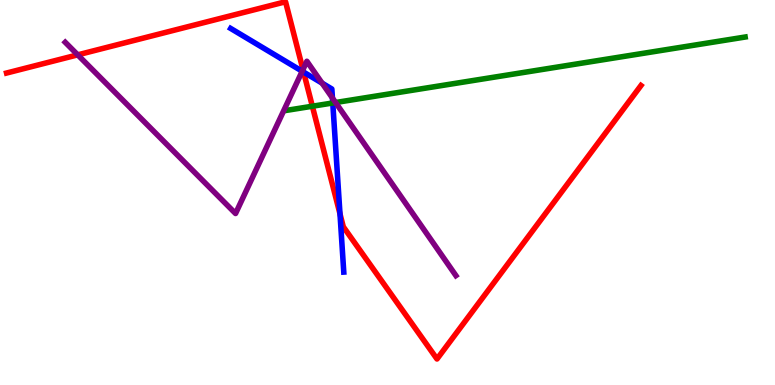[{'lines': ['blue', 'red'], 'intersections': [{'x': 3.92, 'y': 8.13}, {'x': 4.39, 'y': 4.45}]}, {'lines': ['green', 'red'], 'intersections': [{'x': 4.03, 'y': 7.24}]}, {'lines': ['purple', 'red'], 'intersections': [{'x': 1.0, 'y': 8.58}, {'x': 3.91, 'y': 8.19}]}, {'lines': ['blue', 'green'], 'intersections': [{'x': 4.29, 'y': 7.33}]}, {'lines': ['blue', 'purple'], 'intersections': [{'x': 3.9, 'y': 8.15}, {'x': 4.16, 'y': 7.84}, {'x': 4.29, 'y': 7.45}]}, {'lines': ['green', 'purple'], 'intersections': [{'x': 4.33, 'y': 7.34}]}]